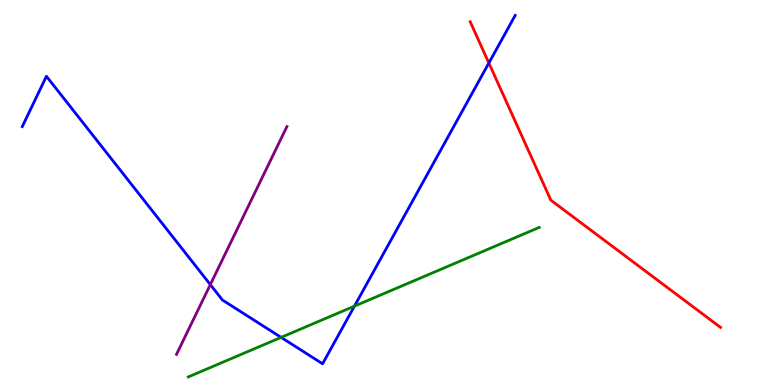[{'lines': ['blue', 'red'], 'intersections': [{'x': 6.31, 'y': 8.36}]}, {'lines': ['green', 'red'], 'intersections': []}, {'lines': ['purple', 'red'], 'intersections': []}, {'lines': ['blue', 'green'], 'intersections': [{'x': 3.63, 'y': 1.24}, {'x': 4.57, 'y': 2.05}]}, {'lines': ['blue', 'purple'], 'intersections': [{'x': 2.71, 'y': 2.61}]}, {'lines': ['green', 'purple'], 'intersections': []}]